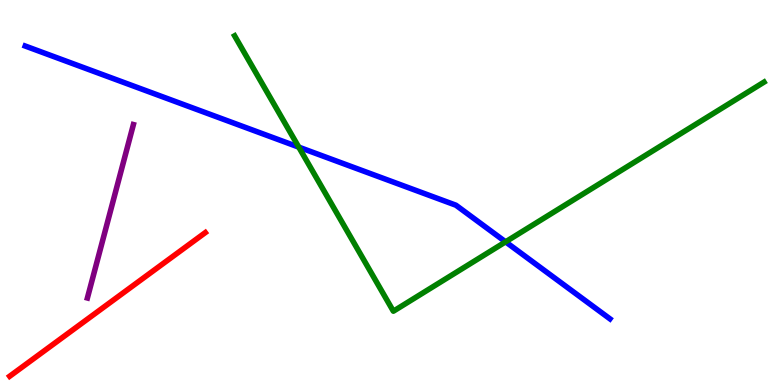[{'lines': ['blue', 'red'], 'intersections': []}, {'lines': ['green', 'red'], 'intersections': []}, {'lines': ['purple', 'red'], 'intersections': []}, {'lines': ['blue', 'green'], 'intersections': [{'x': 3.86, 'y': 6.18}, {'x': 6.52, 'y': 3.72}]}, {'lines': ['blue', 'purple'], 'intersections': []}, {'lines': ['green', 'purple'], 'intersections': []}]